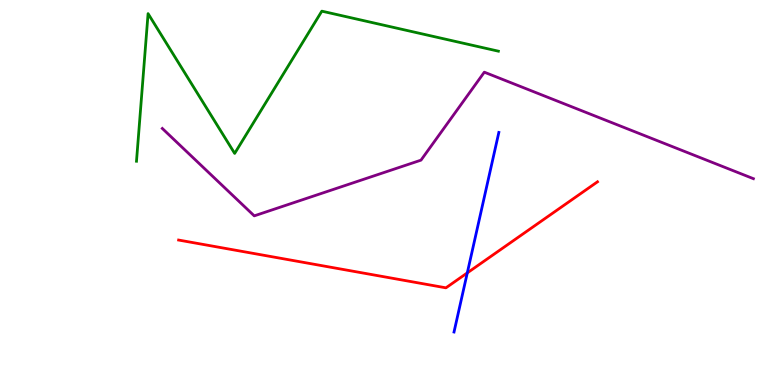[{'lines': ['blue', 'red'], 'intersections': [{'x': 6.03, 'y': 2.91}]}, {'lines': ['green', 'red'], 'intersections': []}, {'lines': ['purple', 'red'], 'intersections': []}, {'lines': ['blue', 'green'], 'intersections': []}, {'lines': ['blue', 'purple'], 'intersections': []}, {'lines': ['green', 'purple'], 'intersections': []}]